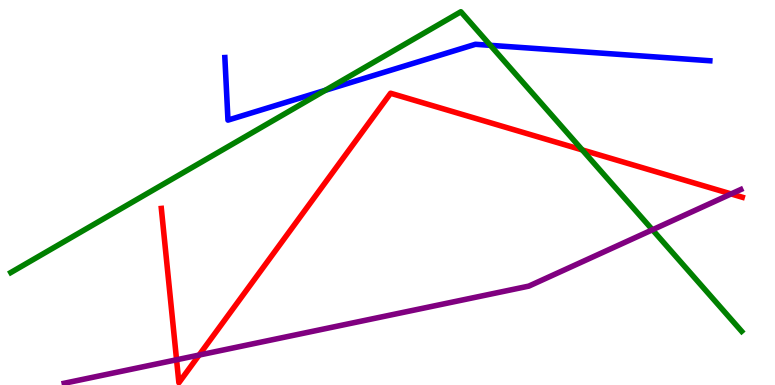[{'lines': ['blue', 'red'], 'intersections': []}, {'lines': ['green', 'red'], 'intersections': [{'x': 7.51, 'y': 6.11}]}, {'lines': ['purple', 'red'], 'intersections': [{'x': 2.28, 'y': 0.655}, {'x': 2.57, 'y': 0.778}, {'x': 9.43, 'y': 4.96}]}, {'lines': ['blue', 'green'], 'intersections': [{'x': 4.2, 'y': 7.66}, {'x': 6.33, 'y': 8.82}]}, {'lines': ['blue', 'purple'], 'intersections': []}, {'lines': ['green', 'purple'], 'intersections': [{'x': 8.42, 'y': 4.03}]}]